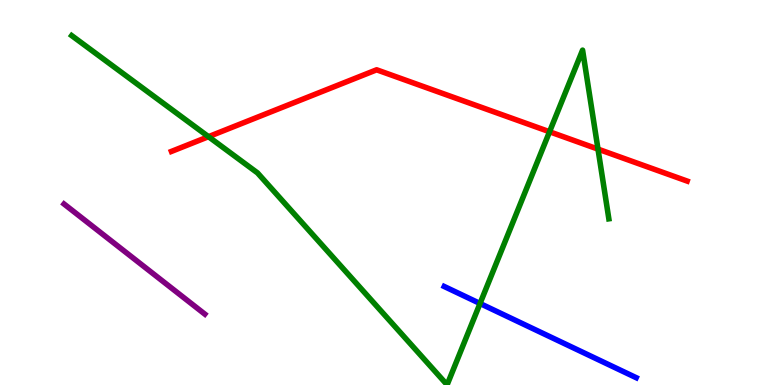[{'lines': ['blue', 'red'], 'intersections': []}, {'lines': ['green', 'red'], 'intersections': [{'x': 2.69, 'y': 6.45}, {'x': 7.09, 'y': 6.58}, {'x': 7.72, 'y': 6.13}]}, {'lines': ['purple', 'red'], 'intersections': []}, {'lines': ['blue', 'green'], 'intersections': [{'x': 6.19, 'y': 2.12}]}, {'lines': ['blue', 'purple'], 'intersections': []}, {'lines': ['green', 'purple'], 'intersections': []}]